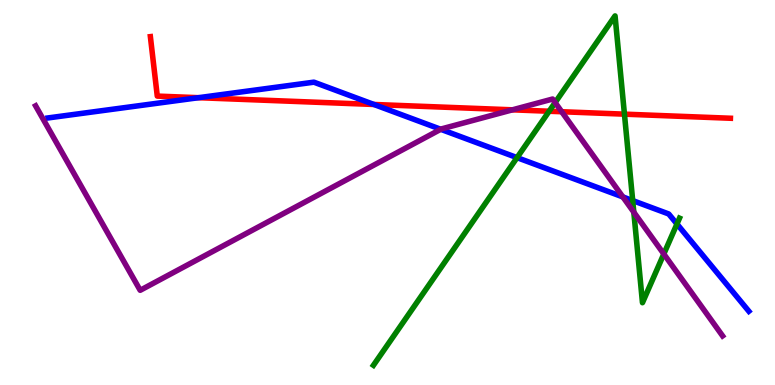[{'lines': ['blue', 'red'], 'intersections': [{'x': 2.56, 'y': 7.46}, {'x': 4.82, 'y': 7.29}]}, {'lines': ['green', 'red'], 'intersections': [{'x': 7.09, 'y': 7.11}, {'x': 8.06, 'y': 7.03}]}, {'lines': ['purple', 'red'], 'intersections': [{'x': 6.61, 'y': 7.15}, {'x': 7.25, 'y': 7.1}]}, {'lines': ['blue', 'green'], 'intersections': [{'x': 6.67, 'y': 5.91}, {'x': 8.16, 'y': 4.79}, {'x': 8.73, 'y': 4.18}]}, {'lines': ['blue', 'purple'], 'intersections': [{'x': 5.69, 'y': 6.64}, {'x': 8.04, 'y': 4.88}]}, {'lines': ['green', 'purple'], 'intersections': [{'x': 7.16, 'y': 7.34}, {'x': 8.18, 'y': 4.49}, {'x': 8.57, 'y': 3.4}]}]